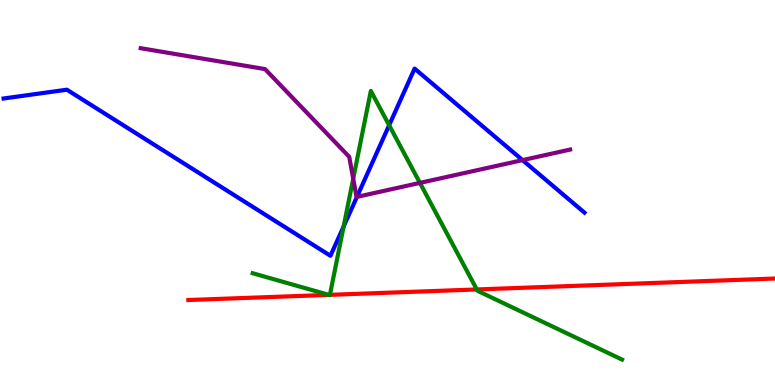[{'lines': ['blue', 'red'], 'intersections': []}, {'lines': ['green', 'red'], 'intersections': [{'x': 4.24, 'y': 2.34}, {'x': 4.26, 'y': 2.34}, {'x': 6.15, 'y': 2.48}]}, {'lines': ['purple', 'red'], 'intersections': []}, {'lines': ['blue', 'green'], 'intersections': [{'x': 4.43, 'y': 4.12}, {'x': 5.02, 'y': 6.75}]}, {'lines': ['blue', 'purple'], 'intersections': [{'x': 4.61, 'y': 4.89}, {'x': 6.74, 'y': 5.84}]}, {'lines': ['green', 'purple'], 'intersections': [{'x': 4.56, 'y': 5.36}, {'x': 5.42, 'y': 5.25}]}]